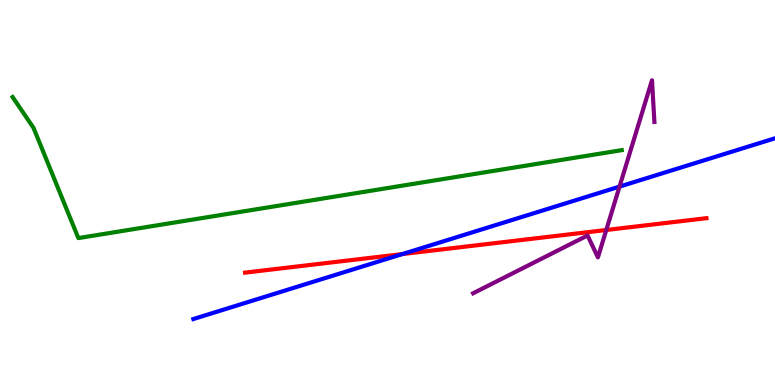[{'lines': ['blue', 'red'], 'intersections': [{'x': 5.19, 'y': 3.4}]}, {'lines': ['green', 'red'], 'intersections': []}, {'lines': ['purple', 'red'], 'intersections': [{'x': 7.82, 'y': 4.03}]}, {'lines': ['blue', 'green'], 'intersections': []}, {'lines': ['blue', 'purple'], 'intersections': [{'x': 7.99, 'y': 5.15}]}, {'lines': ['green', 'purple'], 'intersections': []}]